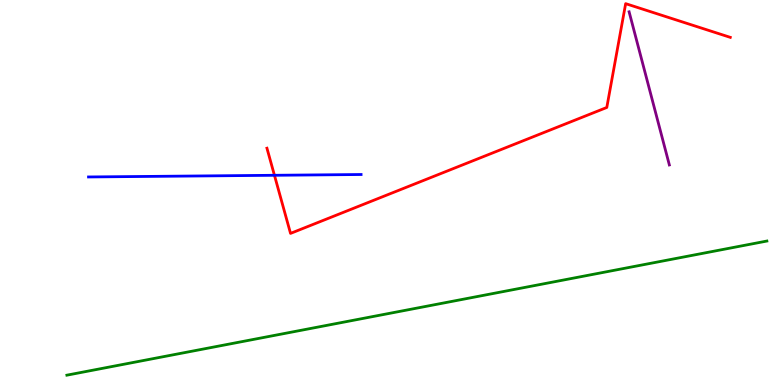[{'lines': ['blue', 'red'], 'intersections': [{'x': 3.54, 'y': 5.45}]}, {'lines': ['green', 'red'], 'intersections': []}, {'lines': ['purple', 'red'], 'intersections': []}, {'lines': ['blue', 'green'], 'intersections': []}, {'lines': ['blue', 'purple'], 'intersections': []}, {'lines': ['green', 'purple'], 'intersections': []}]